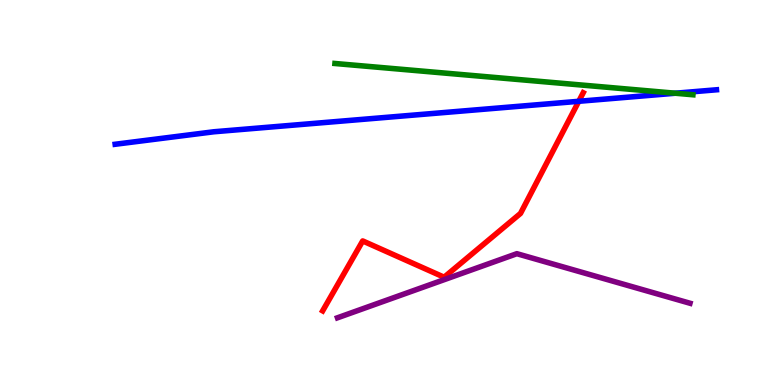[{'lines': ['blue', 'red'], 'intersections': [{'x': 7.47, 'y': 7.37}]}, {'lines': ['green', 'red'], 'intersections': []}, {'lines': ['purple', 'red'], 'intersections': []}, {'lines': ['blue', 'green'], 'intersections': [{'x': 8.71, 'y': 7.58}]}, {'lines': ['blue', 'purple'], 'intersections': []}, {'lines': ['green', 'purple'], 'intersections': []}]